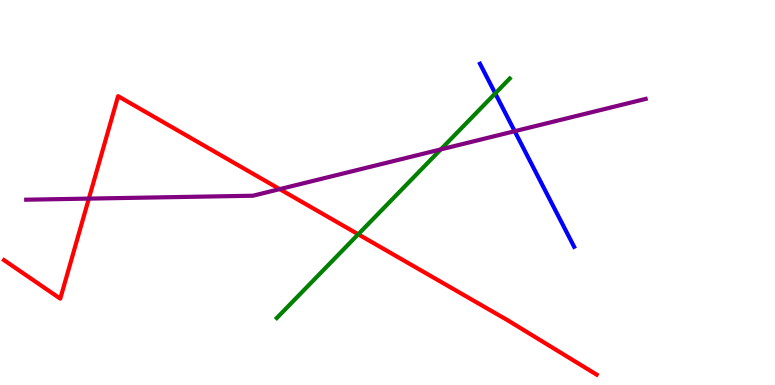[{'lines': ['blue', 'red'], 'intersections': []}, {'lines': ['green', 'red'], 'intersections': [{'x': 4.62, 'y': 3.91}]}, {'lines': ['purple', 'red'], 'intersections': [{'x': 1.15, 'y': 4.84}, {'x': 3.61, 'y': 5.09}]}, {'lines': ['blue', 'green'], 'intersections': [{'x': 6.39, 'y': 7.57}]}, {'lines': ['blue', 'purple'], 'intersections': [{'x': 6.64, 'y': 6.59}]}, {'lines': ['green', 'purple'], 'intersections': [{'x': 5.69, 'y': 6.12}]}]